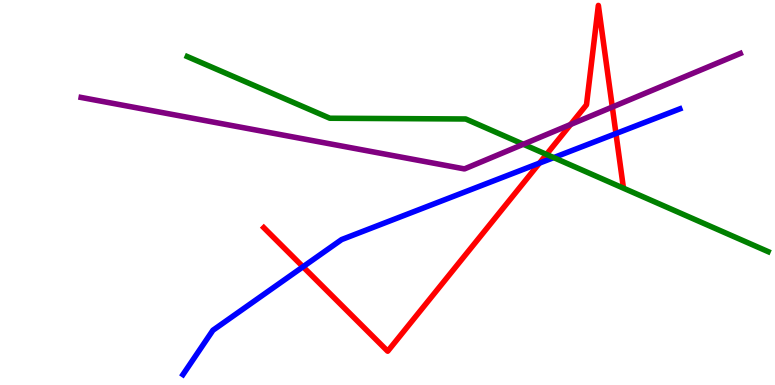[{'lines': ['blue', 'red'], 'intersections': [{'x': 3.91, 'y': 3.07}, {'x': 6.96, 'y': 5.76}, {'x': 7.95, 'y': 6.53}]}, {'lines': ['green', 'red'], 'intersections': [{'x': 7.05, 'y': 5.99}]}, {'lines': ['purple', 'red'], 'intersections': [{'x': 7.36, 'y': 6.77}, {'x': 7.9, 'y': 7.22}]}, {'lines': ['blue', 'green'], 'intersections': [{'x': 7.15, 'y': 5.91}]}, {'lines': ['blue', 'purple'], 'intersections': []}, {'lines': ['green', 'purple'], 'intersections': [{'x': 6.75, 'y': 6.25}]}]